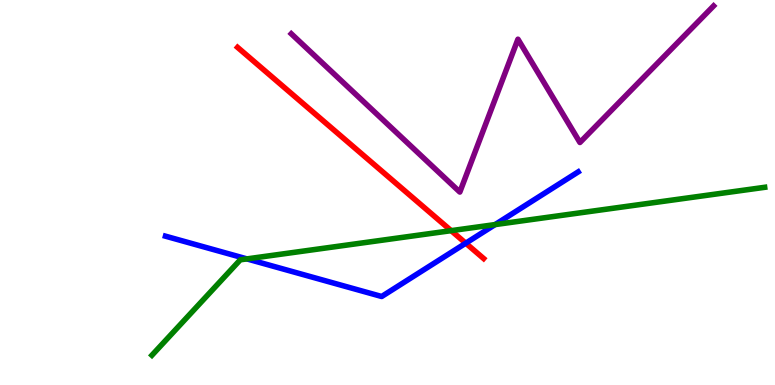[{'lines': ['blue', 'red'], 'intersections': [{'x': 6.01, 'y': 3.68}]}, {'lines': ['green', 'red'], 'intersections': [{'x': 5.82, 'y': 4.01}]}, {'lines': ['purple', 'red'], 'intersections': []}, {'lines': ['blue', 'green'], 'intersections': [{'x': 3.19, 'y': 3.28}, {'x': 6.39, 'y': 4.17}]}, {'lines': ['blue', 'purple'], 'intersections': []}, {'lines': ['green', 'purple'], 'intersections': []}]